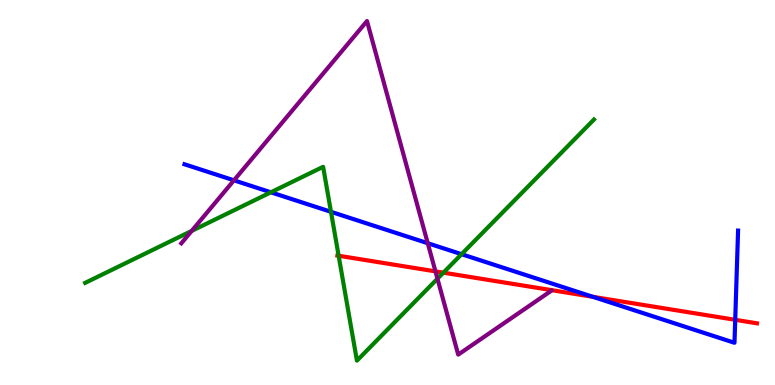[{'lines': ['blue', 'red'], 'intersections': [{'x': 7.65, 'y': 2.29}, {'x': 9.49, 'y': 1.69}]}, {'lines': ['green', 'red'], 'intersections': [{'x': 4.37, 'y': 3.36}, {'x': 5.72, 'y': 2.92}]}, {'lines': ['purple', 'red'], 'intersections': [{'x': 5.62, 'y': 2.95}]}, {'lines': ['blue', 'green'], 'intersections': [{'x': 3.5, 'y': 5.01}, {'x': 4.27, 'y': 4.5}, {'x': 5.96, 'y': 3.4}]}, {'lines': ['blue', 'purple'], 'intersections': [{'x': 3.02, 'y': 5.32}, {'x': 5.52, 'y': 3.68}]}, {'lines': ['green', 'purple'], 'intersections': [{'x': 2.47, 'y': 4.0}, {'x': 5.64, 'y': 2.76}]}]